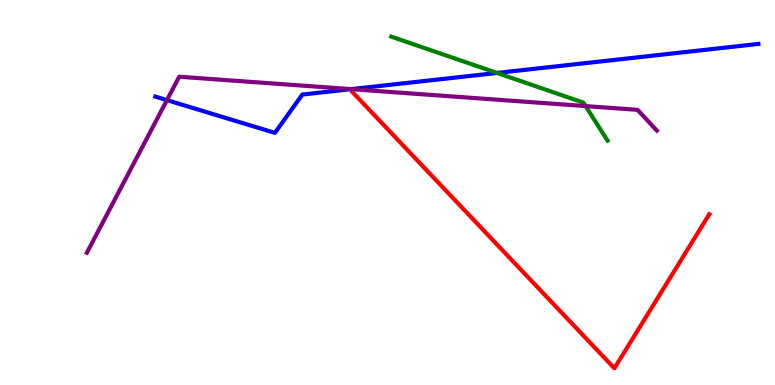[{'lines': ['blue', 'red'], 'intersections': []}, {'lines': ['green', 'red'], 'intersections': []}, {'lines': ['purple', 'red'], 'intersections': []}, {'lines': ['blue', 'green'], 'intersections': [{'x': 6.41, 'y': 8.11}]}, {'lines': ['blue', 'purple'], 'intersections': [{'x': 2.15, 'y': 7.4}, {'x': 4.53, 'y': 7.68}]}, {'lines': ['green', 'purple'], 'intersections': [{'x': 7.56, 'y': 7.24}]}]